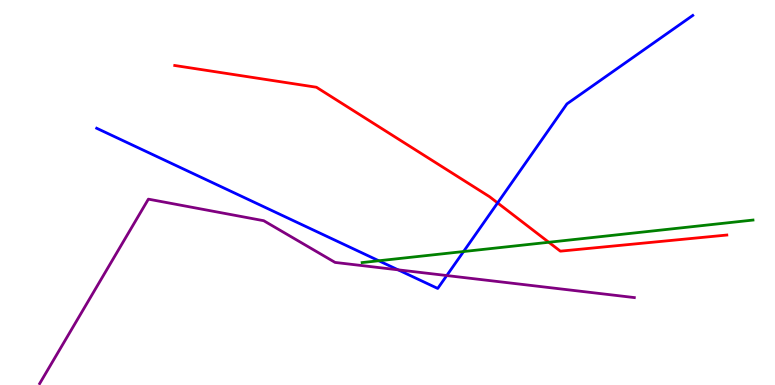[{'lines': ['blue', 'red'], 'intersections': [{'x': 6.42, 'y': 4.73}]}, {'lines': ['green', 'red'], 'intersections': [{'x': 7.08, 'y': 3.71}]}, {'lines': ['purple', 'red'], 'intersections': []}, {'lines': ['blue', 'green'], 'intersections': [{'x': 4.89, 'y': 3.23}, {'x': 5.98, 'y': 3.47}]}, {'lines': ['blue', 'purple'], 'intersections': [{'x': 5.14, 'y': 2.99}, {'x': 5.76, 'y': 2.84}]}, {'lines': ['green', 'purple'], 'intersections': []}]